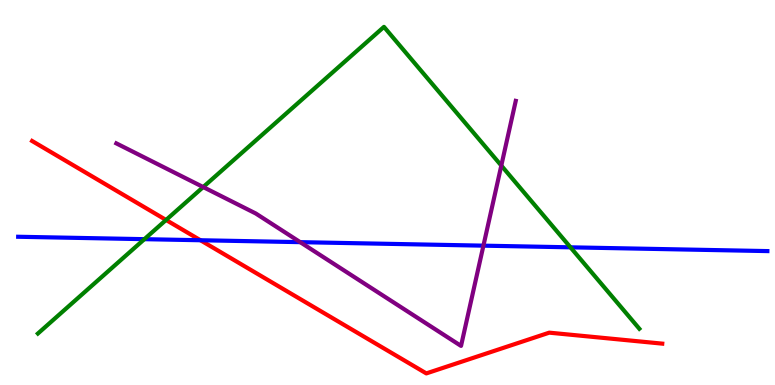[{'lines': ['blue', 'red'], 'intersections': [{'x': 2.59, 'y': 3.76}]}, {'lines': ['green', 'red'], 'intersections': [{'x': 2.14, 'y': 4.29}]}, {'lines': ['purple', 'red'], 'intersections': []}, {'lines': ['blue', 'green'], 'intersections': [{'x': 1.86, 'y': 3.79}, {'x': 7.36, 'y': 3.58}]}, {'lines': ['blue', 'purple'], 'intersections': [{'x': 3.87, 'y': 3.71}, {'x': 6.24, 'y': 3.62}]}, {'lines': ['green', 'purple'], 'intersections': [{'x': 2.62, 'y': 5.14}, {'x': 6.47, 'y': 5.7}]}]